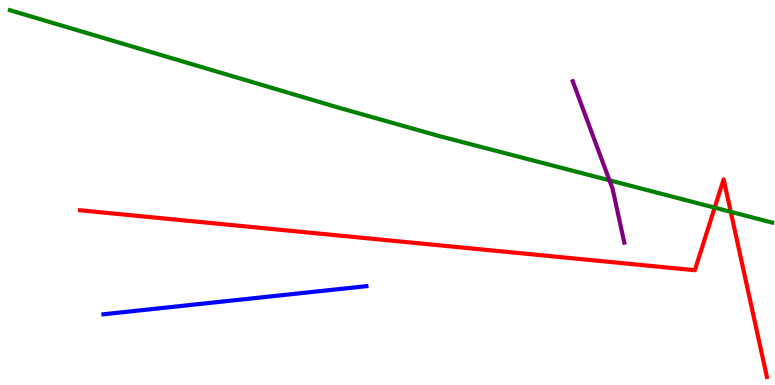[{'lines': ['blue', 'red'], 'intersections': []}, {'lines': ['green', 'red'], 'intersections': [{'x': 9.22, 'y': 4.61}, {'x': 9.43, 'y': 4.5}]}, {'lines': ['purple', 'red'], 'intersections': []}, {'lines': ['blue', 'green'], 'intersections': []}, {'lines': ['blue', 'purple'], 'intersections': []}, {'lines': ['green', 'purple'], 'intersections': [{'x': 7.86, 'y': 5.32}]}]